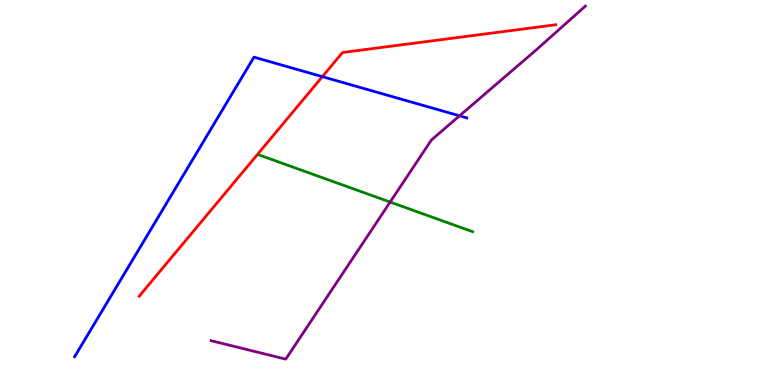[{'lines': ['blue', 'red'], 'intersections': [{'x': 4.16, 'y': 8.01}]}, {'lines': ['green', 'red'], 'intersections': []}, {'lines': ['purple', 'red'], 'intersections': []}, {'lines': ['blue', 'green'], 'intersections': []}, {'lines': ['blue', 'purple'], 'intersections': [{'x': 5.93, 'y': 6.99}]}, {'lines': ['green', 'purple'], 'intersections': [{'x': 5.03, 'y': 4.75}]}]